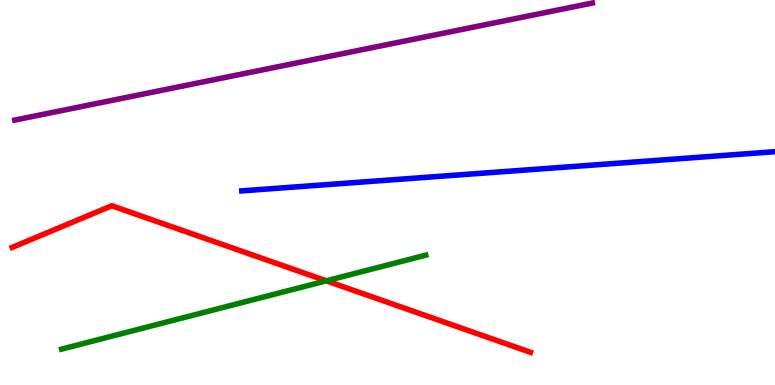[{'lines': ['blue', 'red'], 'intersections': []}, {'lines': ['green', 'red'], 'intersections': [{'x': 4.21, 'y': 2.71}]}, {'lines': ['purple', 'red'], 'intersections': []}, {'lines': ['blue', 'green'], 'intersections': []}, {'lines': ['blue', 'purple'], 'intersections': []}, {'lines': ['green', 'purple'], 'intersections': []}]